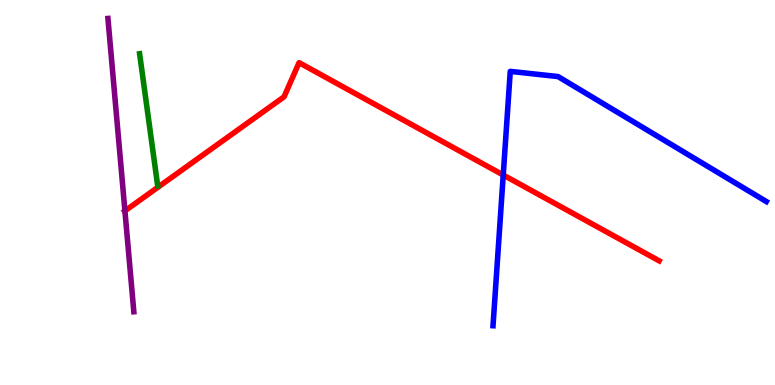[{'lines': ['blue', 'red'], 'intersections': [{'x': 6.49, 'y': 5.45}]}, {'lines': ['green', 'red'], 'intersections': []}, {'lines': ['purple', 'red'], 'intersections': [{'x': 1.61, 'y': 4.52}]}, {'lines': ['blue', 'green'], 'intersections': []}, {'lines': ['blue', 'purple'], 'intersections': []}, {'lines': ['green', 'purple'], 'intersections': []}]